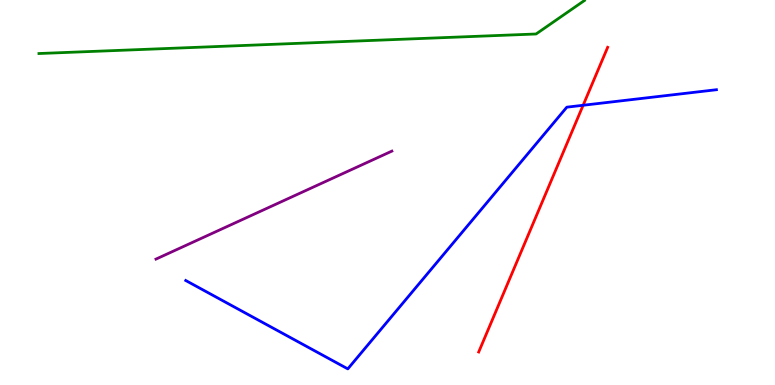[{'lines': ['blue', 'red'], 'intersections': [{'x': 7.52, 'y': 7.27}]}, {'lines': ['green', 'red'], 'intersections': []}, {'lines': ['purple', 'red'], 'intersections': []}, {'lines': ['blue', 'green'], 'intersections': []}, {'lines': ['blue', 'purple'], 'intersections': []}, {'lines': ['green', 'purple'], 'intersections': []}]